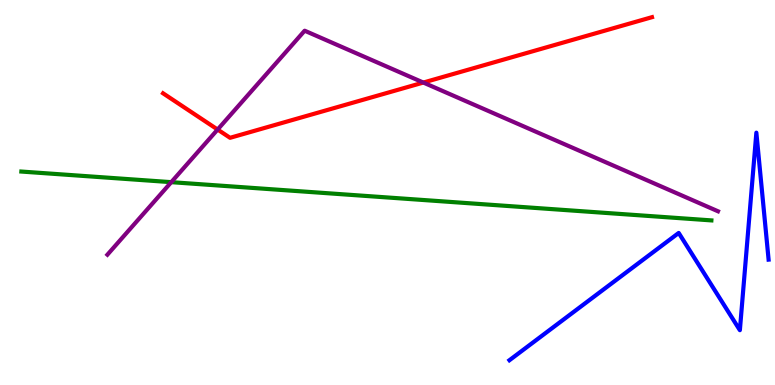[{'lines': ['blue', 'red'], 'intersections': []}, {'lines': ['green', 'red'], 'intersections': []}, {'lines': ['purple', 'red'], 'intersections': [{'x': 2.81, 'y': 6.64}, {'x': 5.46, 'y': 7.86}]}, {'lines': ['blue', 'green'], 'intersections': []}, {'lines': ['blue', 'purple'], 'intersections': []}, {'lines': ['green', 'purple'], 'intersections': [{'x': 2.21, 'y': 5.27}]}]